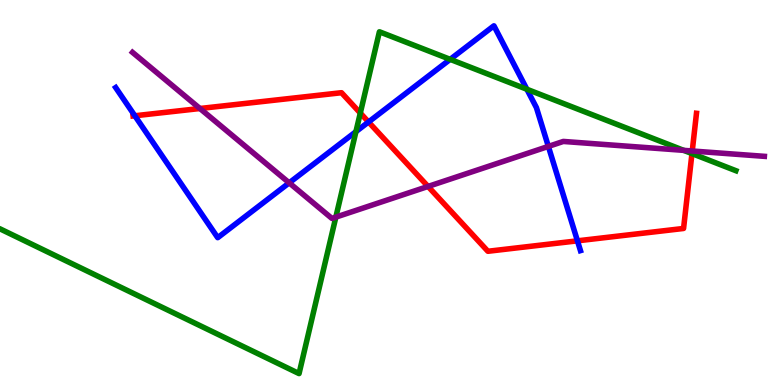[{'lines': ['blue', 'red'], 'intersections': [{'x': 1.74, 'y': 6.99}, {'x': 4.76, 'y': 6.83}, {'x': 7.45, 'y': 3.74}]}, {'lines': ['green', 'red'], 'intersections': [{'x': 4.65, 'y': 7.06}, {'x': 8.93, 'y': 6.01}]}, {'lines': ['purple', 'red'], 'intersections': [{'x': 2.58, 'y': 7.18}, {'x': 5.52, 'y': 5.16}, {'x': 8.93, 'y': 6.08}]}, {'lines': ['blue', 'green'], 'intersections': [{'x': 4.59, 'y': 6.58}, {'x': 5.81, 'y': 8.46}, {'x': 6.8, 'y': 7.68}]}, {'lines': ['blue', 'purple'], 'intersections': [{'x': 3.73, 'y': 5.25}, {'x': 7.08, 'y': 6.2}]}, {'lines': ['green', 'purple'], 'intersections': [{'x': 4.33, 'y': 4.36}, {'x': 8.82, 'y': 6.09}]}]